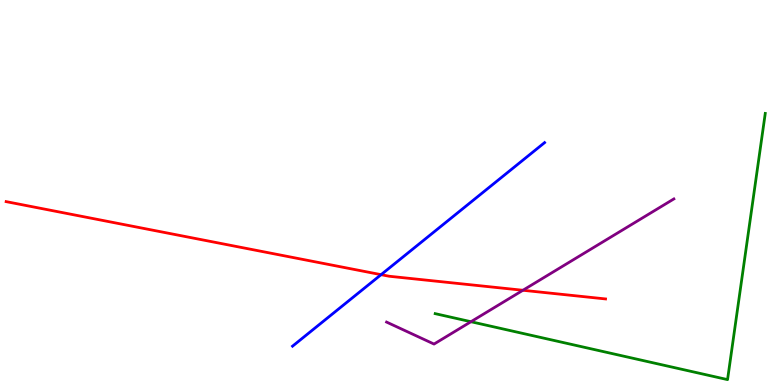[{'lines': ['blue', 'red'], 'intersections': [{'x': 4.92, 'y': 2.87}]}, {'lines': ['green', 'red'], 'intersections': []}, {'lines': ['purple', 'red'], 'intersections': [{'x': 6.75, 'y': 2.46}]}, {'lines': ['blue', 'green'], 'intersections': []}, {'lines': ['blue', 'purple'], 'intersections': []}, {'lines': ['green', 'purple'], 'intersections': [{'x': 6.08, 'y': 1.64}]}]